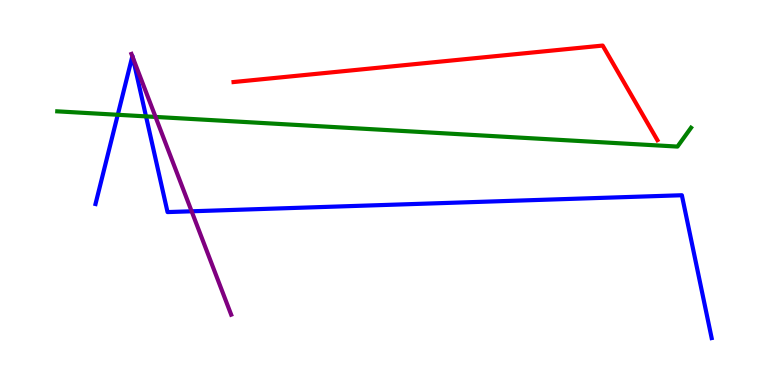[{'lines': ['blue', 'red'], 'intersections': []}, {'lines': ['green', 'red'], 'intersections': []}, {'lines': ['purple', 'red'], 'intersections': []}, {'lines': ['blue', 'green'], 'intersections': [{'x': 1.52, 'y': 7.02}, {'x': 1.88, 'y': 6.98}]}, {'lines': ['blue', 'purple'], 'intersections': [{'x': 1.71, 'y': 8.54}, {'x': 1.71, 'y': 8.51}, {'x': 2.47, 'y': 4.51}]}, {'lines': ['green', 'purple'], 'intersections': [{'x': 2.01, 'y': 6.96}]}]